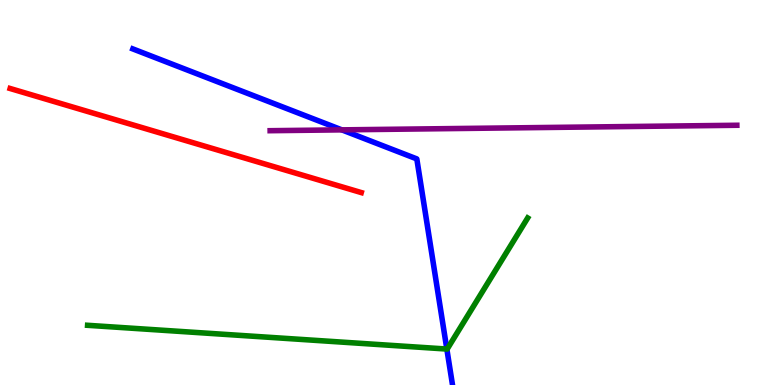[{'lines': ['blue', 'red'], 'intersections': []}, {'lines': ['green', 'red'], 'intersections': []}, {'lines': ['purple', 'red'], 'intersections': []}, {'lines': ['blue', 'green'], 'intersections': [{'x': 5.77, 'y': 0.934}]}, {'lines': ['blue', 'purple'], 'intersections': [{'x': 4.41, 'y': 6.63}]}, {'lines': ['green', 'purple'], 'intersections': []}]